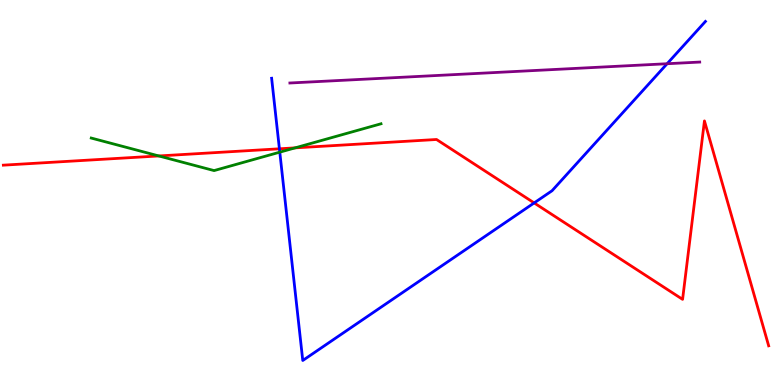[{'lines': ['blue', 'red'], 'intersections': [{'x': 3.61, 'y': 6.14}, {'x': 6.89, 'y': 4.73}]}, {'lines': ['green', 'red'], 'intersections': [{'x': 2.05, 'y': 5.95}, {'x': 3.81, 'y': 6.16}]}, {'lines': ['purple', 'red'], 'intersections': []}, {'lines': ['blue', 'green'], 'intersections': [{'x': 3.61, 'y': 6.05}]}, {'lines': ['blue', 'purple'], 'intersections': [{'x': 8.61, 'y': 8.34}]}, {'lines': ['green', 'purple'], 'intersections': []}]